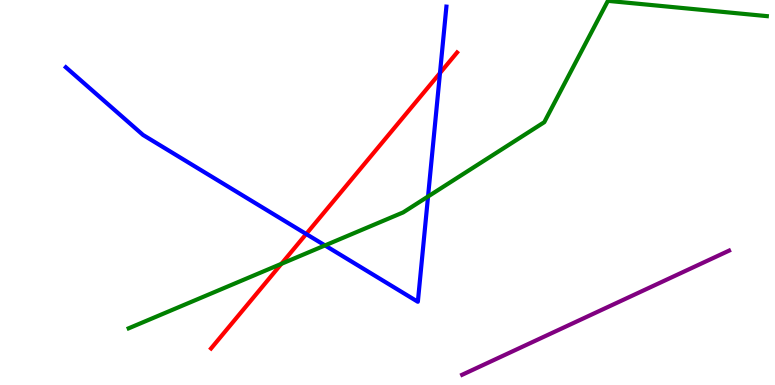[{'lines': ['blue', 'red'], 'intersections': [{'x': 3.95, 'y': 3.92}, {'x': 5.68, 'y': 8.1}]}, {'lines': ['green', 'red'], 'intersections': [{'x': 3.63, 'y': 3.15}]}, {'lines': ['purple', 'red'], 'intersections': []}, {'lines': ['blue', 'green'], 'intersections': [{'x': 4.19, 'y': 3.63}, {'x': 5.52, 'y': 4.9}]}, {'lines': ['blue', 'purple'], 'intersections': []}, {'lines': ['green', 'purple'], 'intersections': []}]